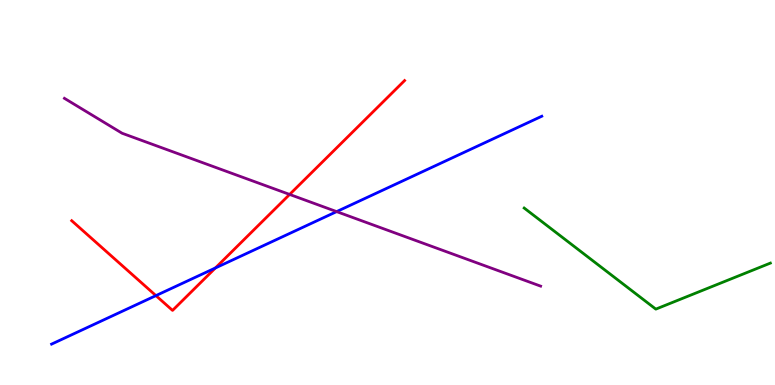[{'lines': ['blue', 'red'], 'intersections': [{'x': 2.01, 'y': 2.32}, {'x': 2.78, 'y': 3.04}]}, {'lines': ['green', 'red'], 'intersections': []}, {'lines': ['purple', 'red'], 'intersections': [{'x': 3.74, 'y': 4.95}]}, {'lines': ['blue', 'green'], 'intersections': []}, {'lines': ['blue', 'purple'], 'intersections': [{'x': 4.34, 'y': 4.5}]}, {'lines': ['green', 'purple'], 'intersections': []}]